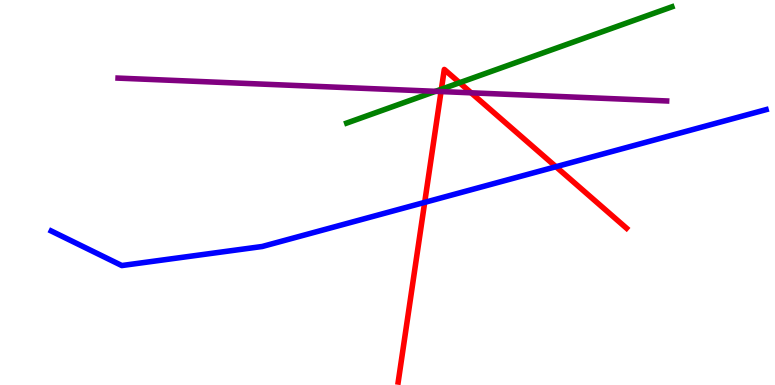[{'lines': ['blue', 'red'], 'intersections': [{'x': 5.48, 'y': 4.74}, {'x': 7.17, 'y': 5.67}]}, {'lines': ['green', 'red'], 'intersections': [{'x': 5.7, 'y': 7.68}, {'x': 5.93, 'y': 7.85}]}, {'lines': ['purple', 'red'], 'intersections': [{'x': 5.69, 'y': 7.62}, {'x': 6.08, 'y': 7.59}]}, {'lines': ['blue', 'green'], 'intersections': []}, {'lines': ['blue', 'purple'], 'intersections': []}, {'lines': ['green', 'purple'], 'intersections': [{'x': 5.62, 'y': 7.63}]}]